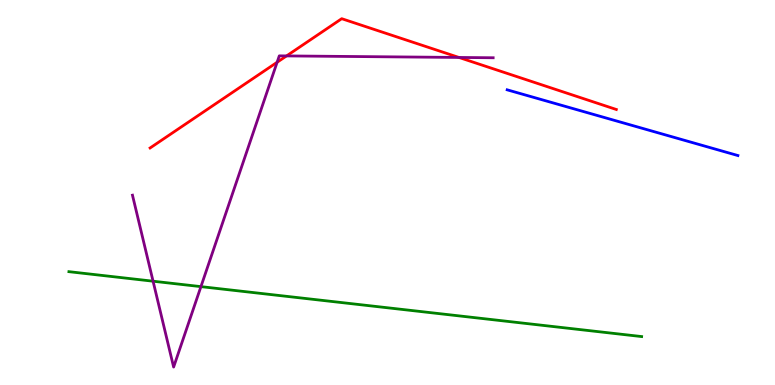[{'lines': ['blue', 'red'], 'intersections': []}, {'lines': ['green', 'red'], 'intersections': []}, {'lines': ['purple', 'red'], 'intersections': [{'x': 3.58, 'y': 8.38}, {'x': 3.7, 'y': 8.55}, {'x': 5.92, 'y': 8.51}]}, {'lines': ['blue', 'green'], 'intersections': []}, {'lines': ['blue', 'purple'], 'intersections': []}, {'lines': ['green', 'purple'], 'intersections': [{'x': 1.98, 'y': 2.7}, {'x': 2.59, 'y': 2.56}]}]